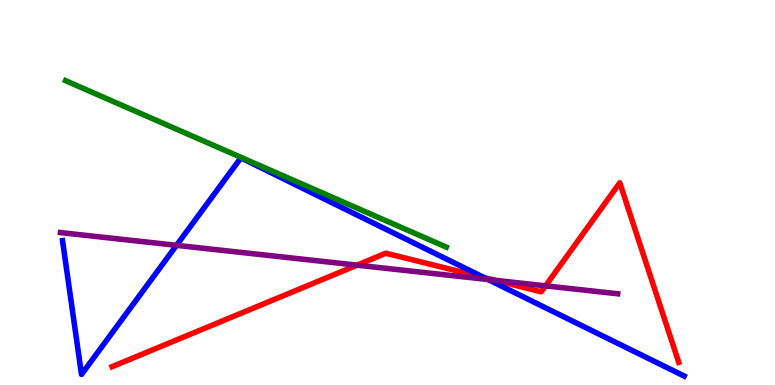[{'lines': ['blue', 'red'], 'intersections': [{'x': 6.25, 'y': 2.79}]}, {'lines': ['green', 'red'], 'intersections': []}, {'lines': ['purple', 'red'], 'intersections': [{'x': 4.61, 'y': 3.11}, {'x': 6.39, 'y': 2.72}, {'x': 7.04, 'y': 2.58}]}, {'lines': ['blue', 'green'], 'intersections': []}, {'lines': ['blue', 'purple'], 'intersections': [{'x': 2.28, 'y': 3.63}, {'x': 6.3, 'y': 2.74}]}, {'lines': ['green', 'purple'], 'intersections': []}]